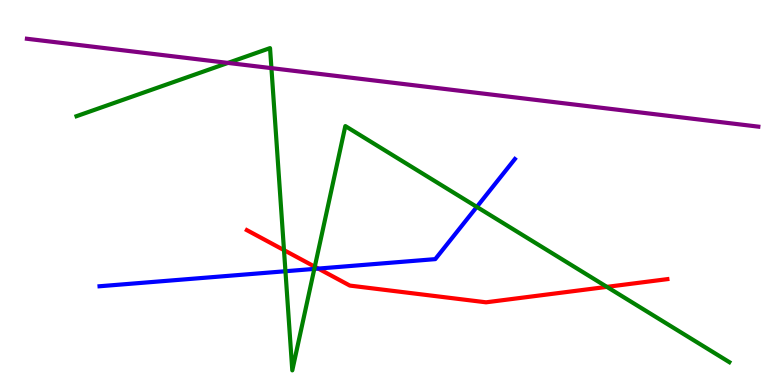[{'lines': ['blue', 'red'], 'intersections': [{'x': 4.11, 'y': 3.02}]}, {'lines': ['green', 'red'], 'intersections': [{'x': 3.66, 'y': 3.5}, {'x': 4.06, 'y': 3.07}, {'x': 7.83, 'y': 2.55}]}, {'lines': ['purple', 'red'], 'intersections': []}, {'lines': ['blue', 'green'], 'intersections': [{'x': 3.68, 'y': 2.95}, {'x': 4.06, 'y': 3.02}, {'x': 6.15, 'y': 4.63}]}, {'lines': ['blue', 'purple'], 'intersections': []}, {'lines': ['green', 'purple'], 'intersections': [{'x': 2.94, 'y': 8.37}, {'x': 3.5, 'y': 8.23}]}]